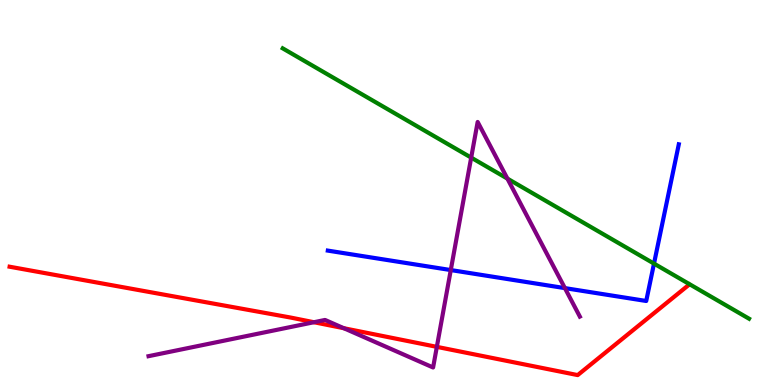[{'lines': ['blue', 'red'], 'intersections': []}, {'lines': ['green', 'red'], 'intersections': []}, {'lines': ['purple', 'red'], 'intersections': [{'x': 4.05, 'y': 1.63}, {'x': 4.44, 'y': 1.47}, {'x': 5.64, 'y': 0.991}]}, {'lines': ['blue', 'green'], 'intersections': [{'x': 8.44, 'y': 3.15}]}, {'lines': ['blue', 'purple'], 'intersections': [{'x': 5.82, 'y': 2.99}, {'x': 7.29, 'y': 2.52}]}, {'lines': ['green', 'purple'], 'intersections': [{'x': 6.08, 'y': 5.91}, {'x': 6.55, 'y': 5.36}]}]